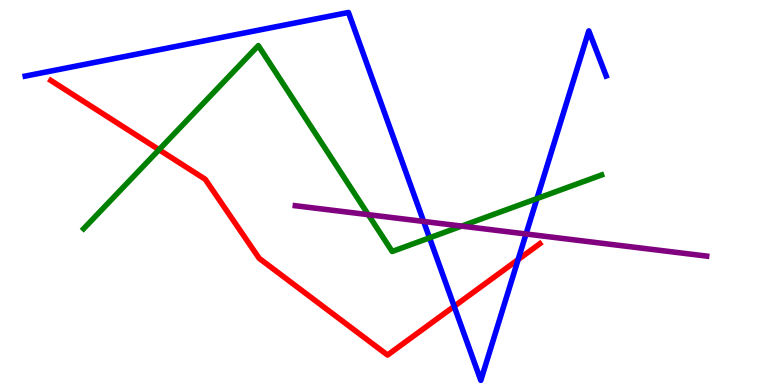[{'lines': ['blue', 'red'], 'intersections': [{'x': 5.86, 'y': 2.04}, {'x': 6.69, 'y': 3.26}]}, {'lines': ['green', 'red'], 'intersections': [{'x': 2.05, 'y': 6.11}]}, {'lines': ['purple', 'red'], 'intersections': []}, {'lines': ['blue', 'green'], 'intersections': [{'x': 5.54, 'y': 3.82}, {'x': 6.93, 'y': 4.84}]}, {'lines': ['blue', 'purple'], 'intersections': [{'x': 5.47, 'y': 4.25}, {'x': 6.79, 'y': 3.92}]}, {'lines': ['green', 'purple'], 'intersections': [{'x': 4.75, 'y': 4.42}, {'x': 5.96, 'y': 4.13}]}]